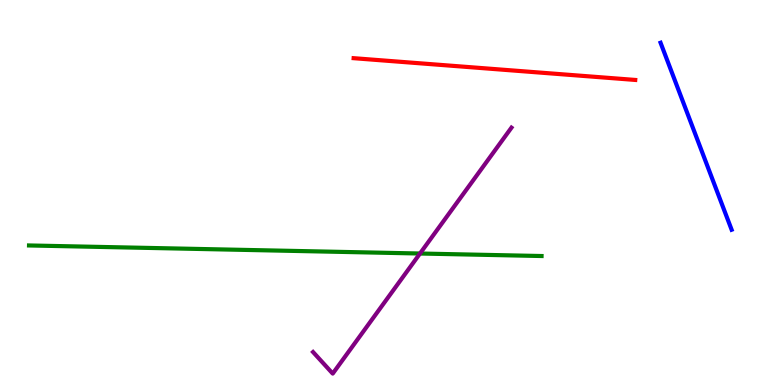[{'lines': ['blue', 'red'], 'intersections': []}, {'lines': ['green', 'red'], 'intersections': []}, {'lines': ['purple', 'red'], 'intersections': []}, {'lines': ['blue', 'green'], 'intersections': []}, {'lines': ['blue', 'purple'], 'intersections': []}, {'lines': ['green', 'purple'], 'intersections': [{'x': 5.42, 'y': 3.42}]}]